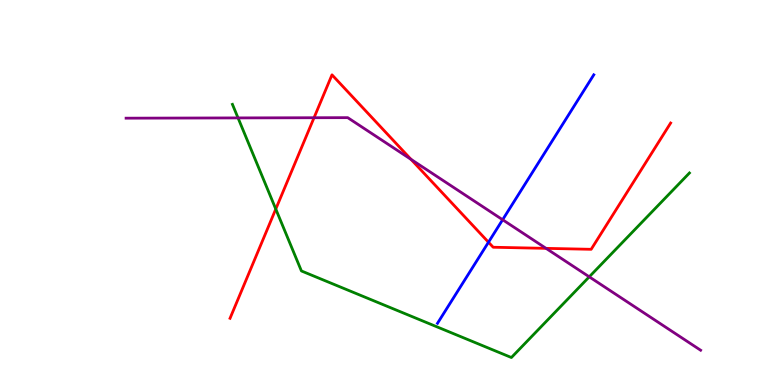[{'lines': ['blue', 'red'], 'intersections': [{'x': 6.3, 'y': 3.71}]}, {'lines': ['green', 'red'], 'intersections': [{'x': 3.56, 'y': 4.57}]}, {'lines': ['purple', 'red'], 'intersections': [{'x': 4.05, 'y': 6.94}, {'x': 5.3, 'y': 5.86}, {'x': 7.05, 'y': 3.55}]}, {'lines': ['blue', 'green'], 'intersections': []}, {'lines': ['blue', 'purple'], 'intersections': [{'x': 6.49, 'y': 4.29}]}, {'lines': ['green', 'purple'], 'intersections': [{'x': 3.07, 'y': 6.94}, {'x': 7.6, 'y': 2.81}]}]